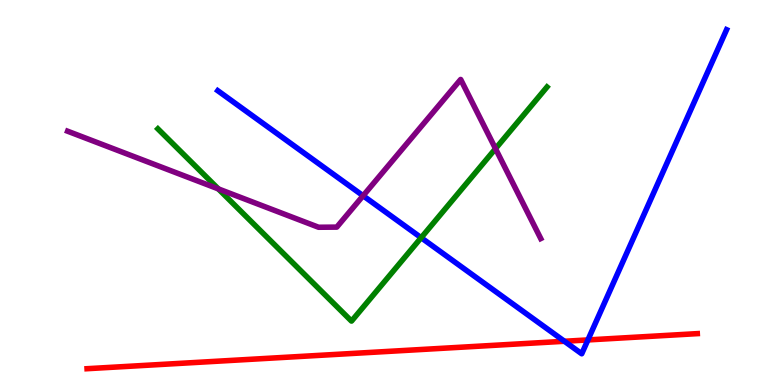[{'lines': ['blue', 'red'], 'intersections': [{'x': 7.28, 'y': 1.14}, {'x': 7.59, 'y': 1.17}]}, {'lines': ['green', 'red'], 'intersections': []}, {'lines': ['purple', 'red'], 'intersections': []}, {'lines': ['blue', 'green'], 'intersections': [{'x': 5.43, 'y': 3.83}]}, {'lines': ['blue', 'purple'], 'intersections': [{'x': 4.69, 'y': 4.92}]}, {'lines': ['green', 'purple'], 'intersections': [{'x': 2.82, 'y': 5.09}, {'x': 6.39, 'y': 6.14}]}]